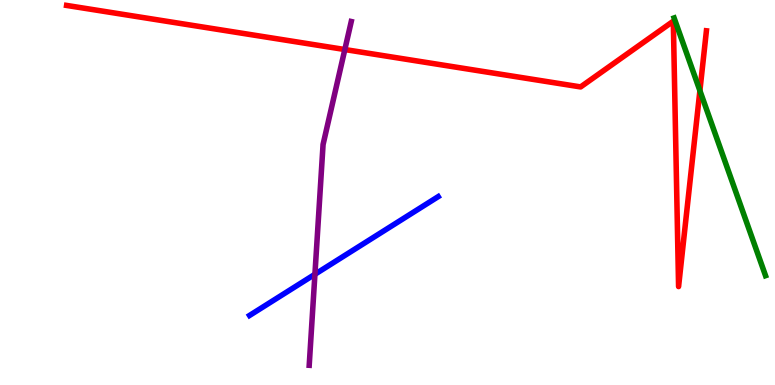[{'lines': ['blue', 'red'], 'intersections': []}, {'lines': ['green', 'red'], 'intersections': [{'x': 9.03, 'y': 7.65}]}, {'lines': ['purple', 'red'], 'intersections': [{'x': 4.45, 'y': 8.71}]}, {'lines': ['blue', 'green'], 'intersections': []}, {'lines': ['blue', 'purple'], 'intersections': [{'x': 4.06, 'y': 2.88}]}, {'lines': ['green', 'purple'], 'intersections': []}]